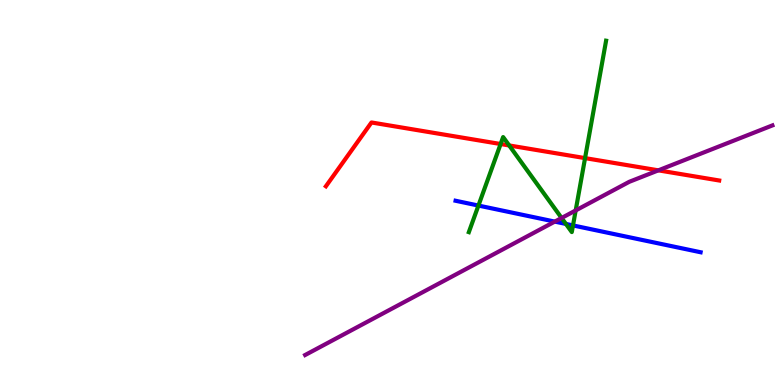[{'lines': ['blue', 'red'], 'intersections': []}, {'lines': ['green', 'red'], 'intersections': [{'x': 6.46, 'y': 6.26}, {'x': 6.57, 'y': 6.22}, {'x': 7.55, 'y': 5.89}]}, {'lines': ['purple', 'red'], 'intersections': [{'x': 8.5, 'y': 5.58}]}, {'lines': ['blue', 'green'], 'intersections': [{'x': 6.17, 'y': 4.66}, {'x': 7.3, 'y': 4.18}, {'x': 7.39, 'y': 4.14}]}, {'lines': ['blue', 'purple'], 'intersections': [{'x': 7.16, 'y': 4.24}]}, {'lines': ['green', 'purple'], 'intersections': [{'x': 7.25, 'y': 4.34}, {'x': 7.43, 'y': 4.53}]}]